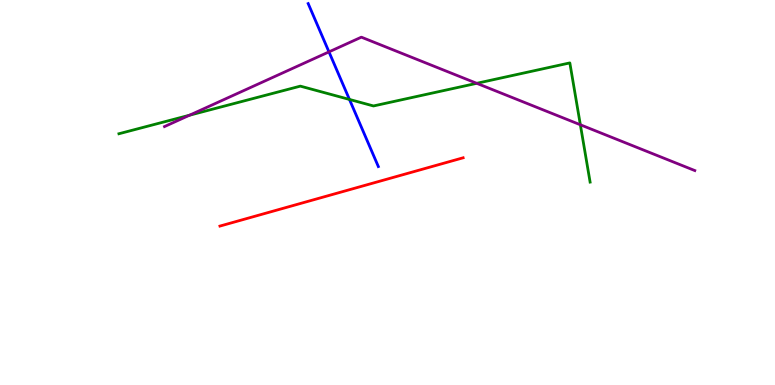[{'lines': ['blue', 'red'], 'intersections': []}, {'lines': ['green', 'red'], 'intersections': []}, {'lines': ['purple', 'red'], 'intersections': []}, {'lines': ['blue', 'green'], 'intersections': [{'x': 4.51, 'y': 7.42}]}, {'lines': ['blue', 'purple'], 'intersections': [{'x': 4.24, 'y': 8.65}]}, {'lines': ['green', 'purple'], 'intersections': [{'x': 2.44, 'y': 7.01}, {'x': 6.15, 'y': 7.84}, {'x': 7.49, 'y': 6.76}]}]